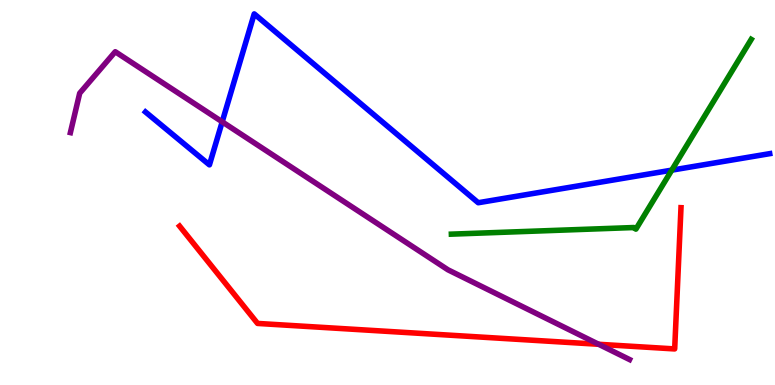[{'lines': ['blue', 'red'], 'intersections': []}, {'lines': ['green', 'red'], 'intersections': []}, {'lines': ['purple', 'red'], 'intersections': [{'x': 7.72, 'y': 1.06}]}, {'lines': ['blue', 'green'], 'intersections': [{'x': 8.67, 'y': 5.58}]}, {'lines': ['blue', 'purple'], 'intersections': [{'x': 2.87, 'y': 6.84}]}, {'lines': ['green', 'purple'], 'intersections': []}]